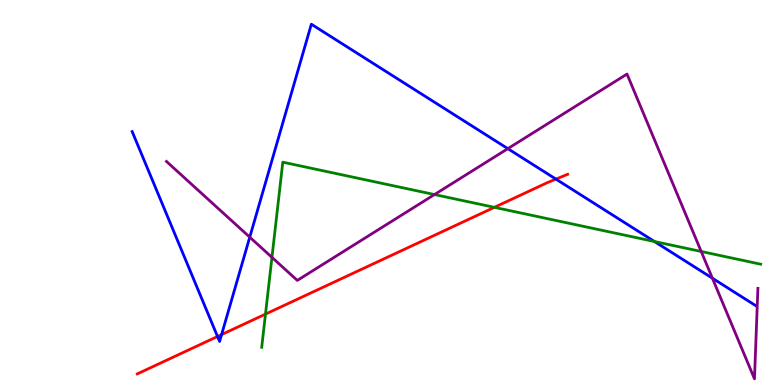[{'lines': ['blue', 'red'], 'intersections': [{'x': 2.81, 'y': 1.26}, {'x': 2.86, 'y': 1.31}, {'x': 7.17, 'y': 5.35}]}, {'lines': ['green', 'red'], 'intersections': [{'x': 3.43, 'y': 1.84}, {'x': 6.38, 'y': 4.61}]}, {'lines': ['purple', 'red'], 'intersections': []}, {'lines': ['blue', 'green'], 'intersections': [{'x': 8.44, 'y': 3.73}]}, {'lines': ['blue', 'purple'], 'intersections': [{'x': 3.22, 'y': 3.84}, {'x': 6.55, 'y': 6.14}, {'x': 9.19, 'y': 2.77}]}, {'lines': ['green', 'purple'], 'intersections': [{'x': 3.51, 'y': 3.32}, {'x': 5.61, 'y': 4.95}, {'x': 9.05, 'y': 3.47}]}]